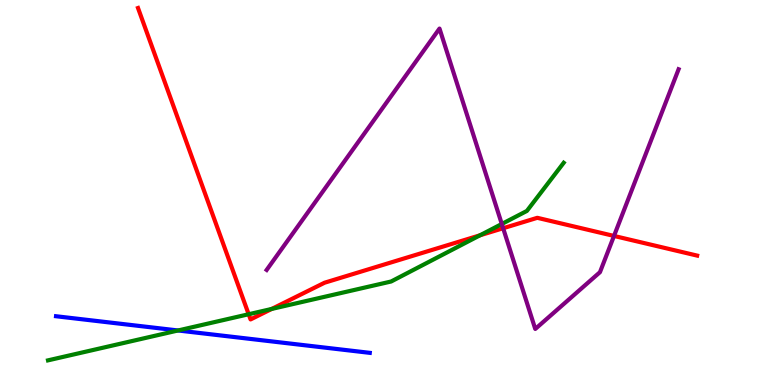[{'lines': ['blue', 'red'], 'intersections': []}, {'lines': ['green', 'red'], 'intersections': [{'x': 3.21, 'y': 1.84}, {'x': 3.51, 'y': 1.98}, {'x': 6.19, 'y': 3.89}]}, {'lines': ['purple', 'red'], 'intersections': [{'x': 6.49, 'y': 4.07}, {'x': 7.92, 'y': 3.87}]}, {'lines': ['blue', 'green'], 'intersections': [{'x': 2.3, 'y': 1.42}]}, {'lines': ['blue', 'purple'], 'intersections': []}, {'lines': ['green', 'purple'], 'intersections': [{'x': 6.47, 'y': 4.18}]}]